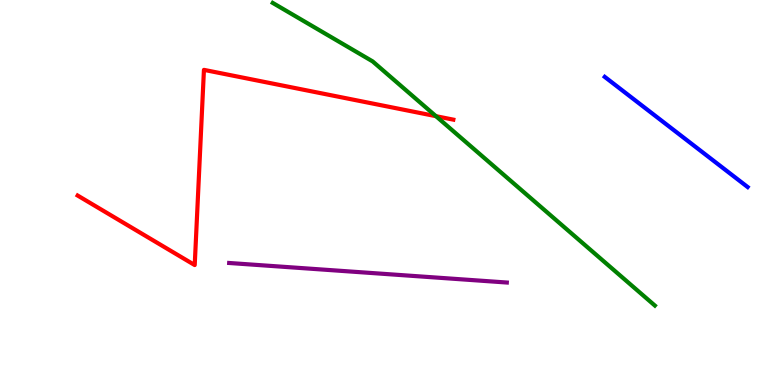[{'lines': ['blue', 'red'], 'intersections': []}, {'lines': ['green', 'red'], 'intersections': [{'x': 5.63, 'y': 6.98}]}, {'lines': ['purple', 'red'], 'intersections': []}, {'lines': ['blue', 'green'], 'intersections': []}, {'lines': ['blue', 'purple'], 'intersections': []}, {'lines': ['green', 'purple'], 'intersections': []}]